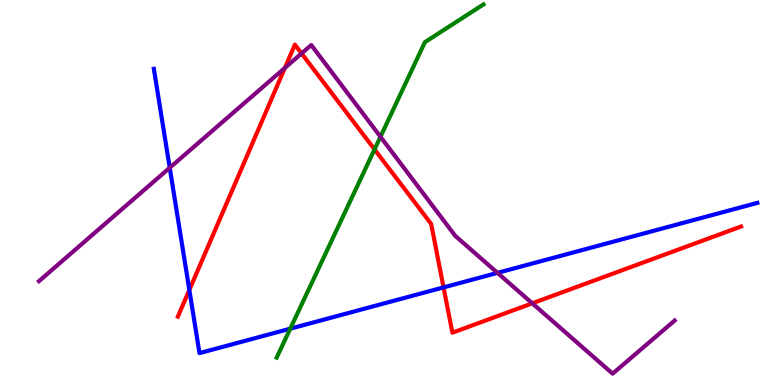[{'lines': ['blue', 'red'], 'intersections': [{'x': 2.44, 'y': 2.47}, {'x': 5.72, 'y': 2.54}]}, {'lines': ['green', 'red'], 'intersections': [{'x': 4.83, 'y': 6.12}]}, {'lines': ['purple', 'red'], 'intersections': [{'x': 3.68, 'y': 8.24}, {'x': 3.89, 'y': 8.61}, {'x': 6.87, 'y': 2.12}]}, {'lines': ['blue', 'green'], 'intersections': [{'x': 3.75, 'y': 1.46}]}, {'lines': ['blue', 'purple'], 'intersections': [{'x': 2.19, 'y': 5.64}, {'x': 6.42, 'y': 2.91}]}, {'lines': ['green', 'purple'], 'intersections': [{'x': 4.91, 'y': 6.45}]}]